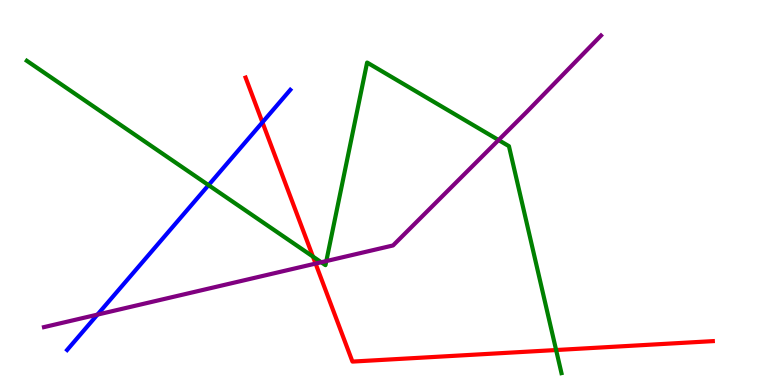[{'lines': ['blue', 'red'], 'intersections': [{'x': 3.39, 'y': 6.82}]}, {'lines': ['green', 'red'], 'intersections': [{'x': 4.04, 'y': 3.34}, {'x': 7.18, 'y': 0.908}]}, {'lines': ['purple', 'red'], 'intersections': [{'x': 4.07, 'y': 3.15}]}, {'lines': ['blue', 'green'], 'intersections': [{'x': 2.69, 'y': 5.19}]}, {'lines': ['blue', 'purple'], 'intersections': [{'x': 1.26, 'y': 1.83}]}, {'lines': ['green', 'purple'], 'intersections': [{'x': 4.14, 'y': 3.19}, {'x': 4.21, 'y': 3.22}, {'x': 6.43, 'y': 6.36}]}]